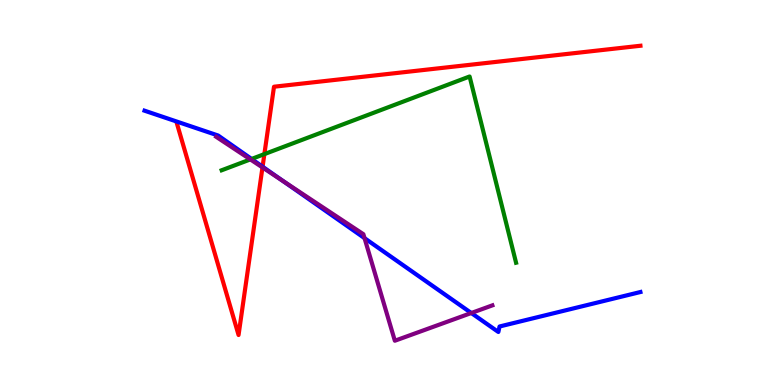[{'lines': ['blue', 'red'], 'intersections': [{'x': 3.39, 'y': 5.67}]}, {'lines': ['green', 'red'], 'intersections': [{'x': 3.41, 'y': 6.0}]}, {'lines': ['purple', 'red'], 'intersections': [{'x': 3.39, 'y': 5.65}]}, {'lines': ['blue', 'green'], 'intersections': [{'x': 3.25, 'y': 5.87}]}, {'lines': ['blue', 'purple'], 'intersections': [{'x': 3.66, 'y': 5.29}, {'x': 4.7, 'y': 3.81}, {'x': 6.08, 'y': 1.87}]}, {'lines': ['green', 'purple'], 'intersections': [{'x': 3.23, 'y': 5.86}]}]